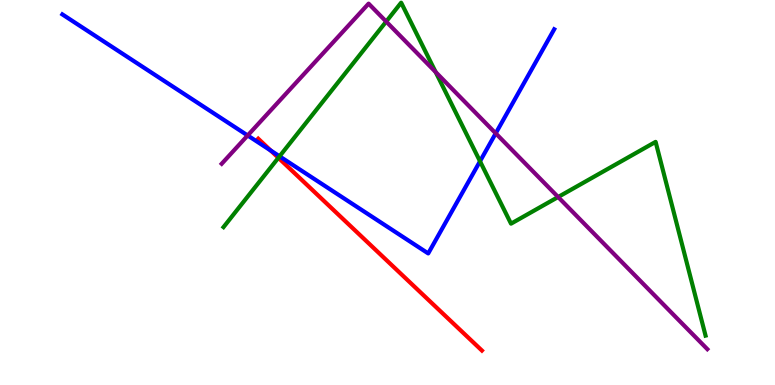[{'lines': ['blue', 'red'], 'intersections': [{'x': 3.49, 'y': 6.09}]}, {'lines': ['green', 'red'], 'intersections': [{'x': 3.59, 'y': 5.9}]}, {'lines': ['purple', 'red'], 'intersections': []}, {'lines': ['blue', 'green'], 'intersections': [{'x': 3.61, 'y': 5.94}, {'x': 6.19, 'y': 5.81}]}, {'lines': ['blue', 'purple'], 'intersections': [{'x': 3.2, 'y': 6.48}, {'x': 6.4, 'y': 6.54}]}, {'lines': ['green', 'purple'], 'intersections': [{'x': 4.98, 'y': 9.44}, {'x': 5.62, 'y': 8.13}, {'x': 7.2, 'y': 4.88}]}]